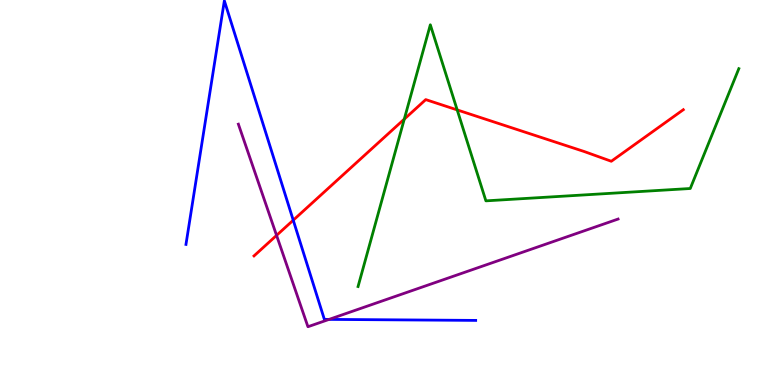[{'lines': ['blue', 'red'], 'intersections': [{'x': 3.78, 'y': 4.28}]}, {'lines': ['green', 'red'], 'intersections': [{'x': 5.22, 'y': 6.91}, {'x': 5.9, 'y': 7.15}]}, {'lines': ['purple', 'red'], 'intersections': [{'x': 3.57, 'y': 3.89}]}, {'lines': ['blue', 'green'], 'intersections': []}, {'lines': ['blue', 'purple'], 'intersections': [{'x': 4.25, 'y': 1.7}]}, {'lines': ['green', 'purple'], 'intersections': []}]